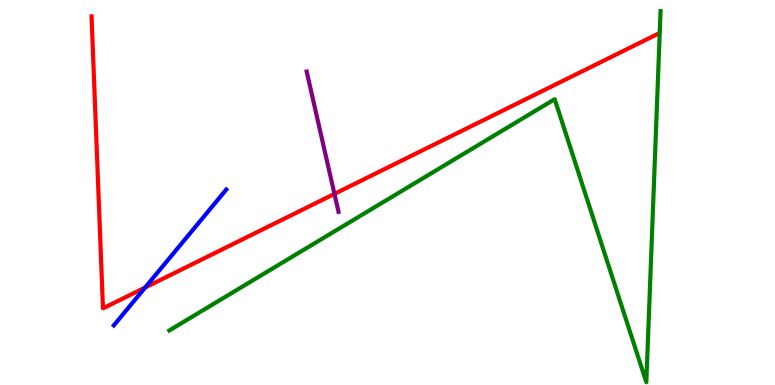[{'lines': ['blue', 'red'], 'intersections': [{'x': 1.87, 'y': 2.53}]}, {'lines': ['green', 'red'], 'intersections': []}, {'lines': ['purple', 'red'], 'intersections': [{'x': 4.32, 'y': 4.96}]}, {'lines': ['blue', 'green'], 'intersections': []}, {'lines': ['blue', 'purple'], 'intersections': []}, {'lines': ['green', 'purple'], 'intersections': []}]